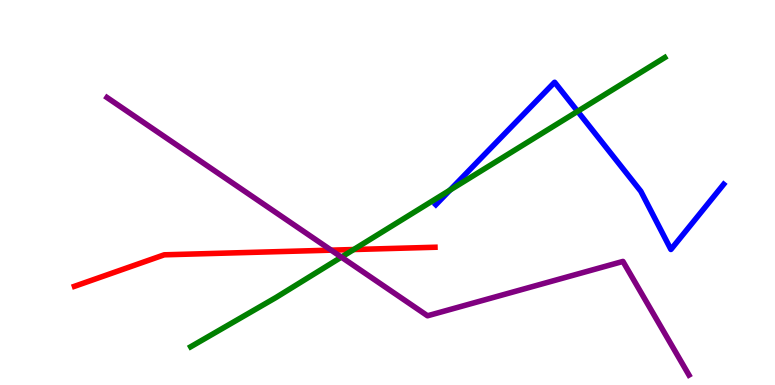[{'lines': ['blue', 'red'], 'intersections': []}, {'lines': ['green', 'red'], 'intersections': [{'x': 4.56, 'y': 3.52}]}, {'lines': ['purple', 'red'], 'intersections': [{'x': 4.27, 'y': 3.5}]}, {'lines': ['blue', 'green'], 'intersections': [{'x': 5.81, 'y': 5.06}, {'x': 7.45, 'y': 7.11}]}, {'lines': ['blue', 'purple'], 'intersections': []}, {'lines': ['green', 'purple'], 'intersections': [{'x': 4.41, 'y': 3.32}]}]